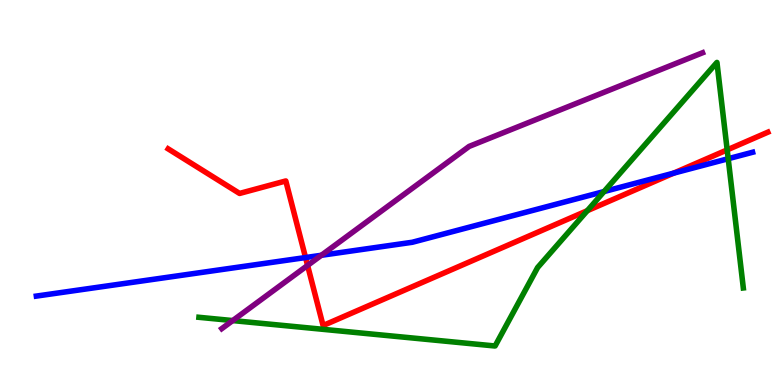[{'lines': ['blue', 'red'], 'intersections': [{'x': 3.94, 'y': 3.31}, {'x': 8.69, 'y': 5.5}]}, {'lines': ['green', 'red'], 'intersections': [{'x': 7.58, 'y': 4.53}, {'x': 9.38, 'y': 6.11}]}, {'lines': ['purple', 'red'], 'intersections': [{'x': 3.97, 'y': 3.11}]}, {'lines': ['blue', 'green'], 'intersections': [{'x': 7.79, 'y': 5.02}, {'x': 9.4, 'y': 5.88}]}, {'lines': ['blue', 'purple'], 'intersections': [{'x': 4.15, 'y': 3.37}]}, {'lines': ['green', 'purple'], 'intersections': [{'x': 3.0, 'y': 1.67}]}]